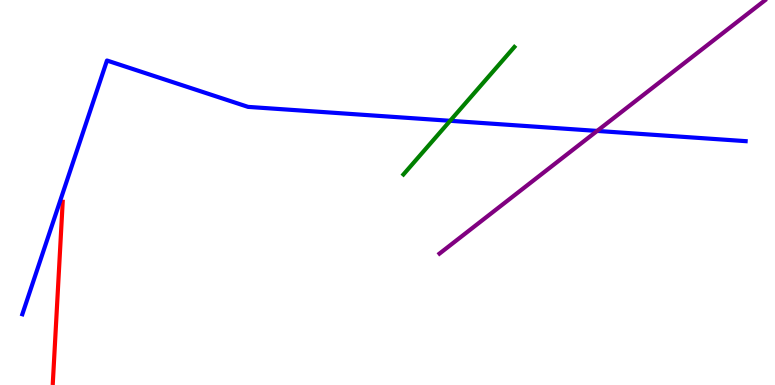[{'lines': ['blue', 'red'], 'intersections': []}, {'lines': ['green', 'red'], 'intersections': []}, {'lines': ['purple', 'red'], 'intersections': []}, {'lines': ['blue', 'green'], 'intersections': [{'x': 5.81, 'y': 6.86}]}, {'lines': ['blue', 'purple'], 'intersections': [{'x': 7.7, 'y': 6.6}]}, {'lines': ['green', 'purple'], 'intersections': []}]